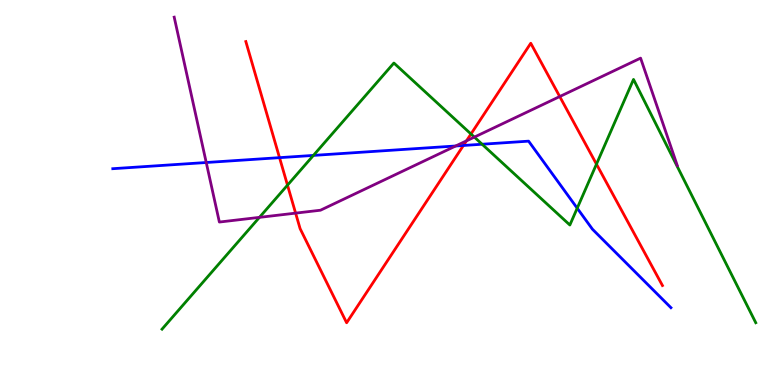[{'lines': ['blue', 'red'], 'intersections': [{'x': 3.61, 'y': 5.91}, {'x': 5.98, 'y': 6.22}]}, {'lines': ['green', 'red'], 'intersections': [{'x': 3.71, 'y': 5.19}, {'x': 6.08, 'y': 6.52}, {'x': 7.7, 'y': 5.74}]}, {'lines': ['purple', 'red'], 'intersections': [{'x': 3.81, 'y': 4.46}, {'x': 6.02, 'y': 6.34}, {'x': 7.22, 'y': 7.49}]}, {'lines': ['blue', 'green'], 'intersections': [{'x': 4.04, 'y': 5.96}, {'x': 6.22, 'y': 6.25}, {'x': 7.45, 'y': 4.59}]}, {'lines': ['blue', 'purple'], 'intersections': [{'x': 2.66, 'y': 5.78}, {'x': 5.88, 'y': 6.21}]}, {'lines': ['green', 'purple'], 'intersections': [{'x': 3.35, 'y': 4.35}, {'x': 6.12, 'y': 6.44}]}]